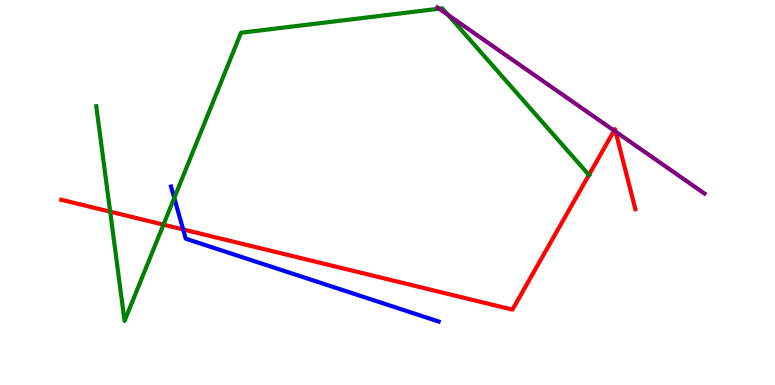[{'lines': ['blue', 'red'], 'intersections': [{'x': 2.36, 'y': 4.04}]}, {'lines': ['green', 'red'], 'intersections': [{'x': 1.42, 'y': 4.5}, {'x': 2.11, 'y': 4.16}, {'x': 7.6, 'y': 5.46}]}, {'lines': ['purple', 'red'], 'intersections': [{'x': 7.92, 'y': 6.61}, {'x': 7.94, 'y': 6.58}]}, {'lines': ['blue', 'green'], 'intersections': [{'x': 2.25, 'y': 4.86}]}, {'lines': ['blue', 'purple'], 'intersections': []}, {'lines': ['green', 'purple'], 'intersections': [{'x': 5.67, 'y': 9.77}, {'x': 5.78, 'y': 9.61}]}]